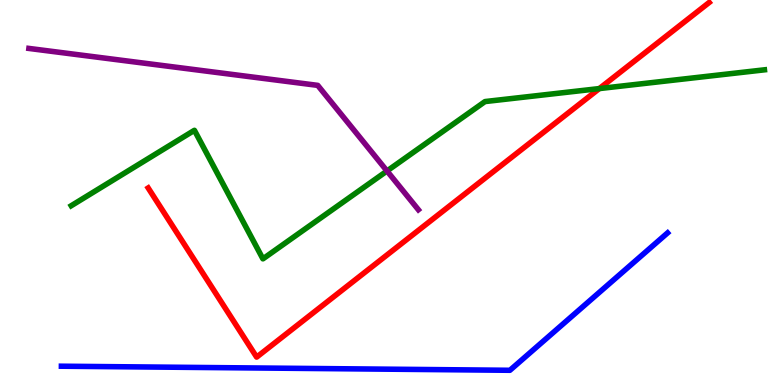[{'lines': ['blue', 'red'], 'intersections': []}, {'lines': ['green', 'red'], 'intersections': [{'x': 7.73, 'y': 7.7}]}, {'lines': ['purple', 'red'], 'intersections': []}, {'lines': ['blue', 'green'], 'intersections': []}, {'lines': ['blue', 'purple'], 'intersections': []}, {'lines': ['green', 'purple'], 'intersections': [{'x': 4.99, 'y': 5.56}]}]